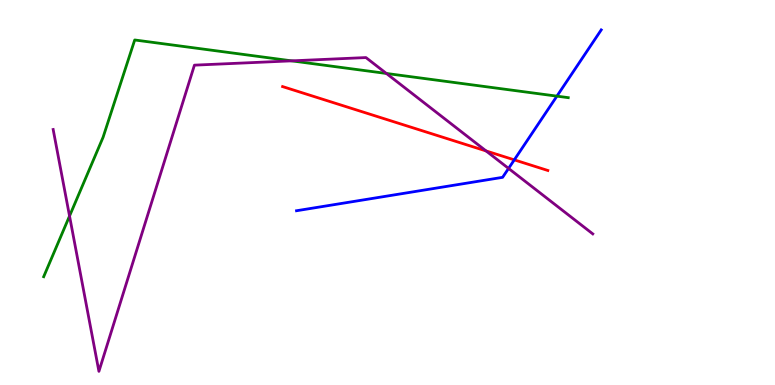[{'lines': ['blue', 'red'], 'intersections': [{'x': 6.64, 'y': 5.85}]}, {'lines': ['green', 'red'], 'intersections': []}, {'lines': ['purple', 'red'], 'intersections': [{'x': 6.27, 'y': 6.08}]}, {'lines': ['blue', 'green'], 'intersections': [{'x': 7.19, 'y': 7.5}]}, {'lines': ['blue', 'purple'], 'intersections': [{'x': 6.56, 'y': 5.63}]}, {'lines': ['green', 'purple'], 'intersections': [{'x': 0.897, 'y': 4.39}, {'x': 3.76, 'y': 8.42}, {'x': 4.99, 'y': 8.09}]}]